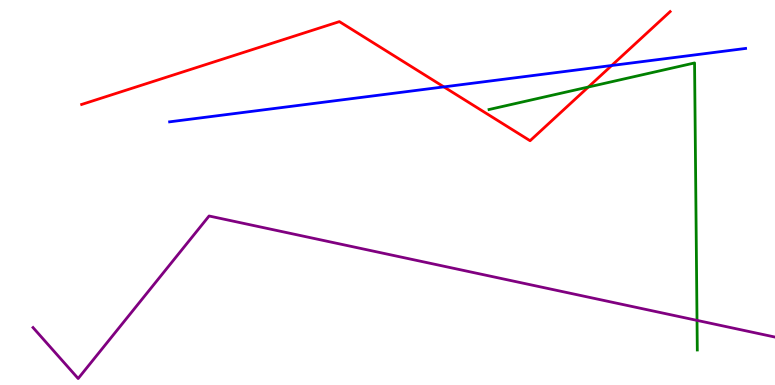[{'lines': ['blue', 'red'], 'intersections': [{'x': 5.73, 'y': 7.74}, {'x': 7.89, 'y': 8.3}]}, {'lines': ['green', 'red'], 'intersections': [{'x': 7.59, 'y': 7.74}]}, {'lines': ['purple', 'red'], 'intersections': []}, {'lines': ['blue', 'green'], 'intersections': []}, {'lines': ['blue', 'purple'], 'intersections': []}, {'lines': ['green', 'purple'], 'intersections': [{'x': 8.99, 'y': 1.68}]}]